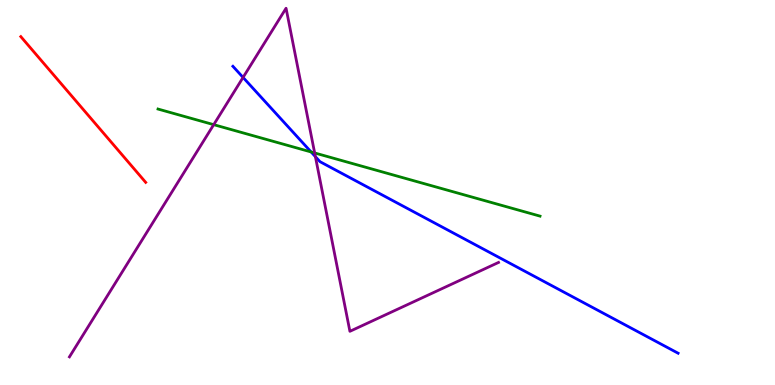[{'lines': ['blue', 'red'], 'intersections': []}, {'lines': ['green', 'red'], 'intersections': []}, {'lines': ['purple', 'red'], 'intersections': []}, {'lines': ['blue', 'green'], 'intersections': [{'x': 4.01, 'y': 6.05}]}, {'lines': ['blue', 'purple'], 'intersections': [{'x': 3.14, 'y': 7.99}, {'x': 4.07, 'y': 5.93}]}, {'lines': ['green', 'purple'], 'intersections': [{'x': 2.76, 'y': 6.76}, {'x': 4.06, 'y': 6.03}]}]